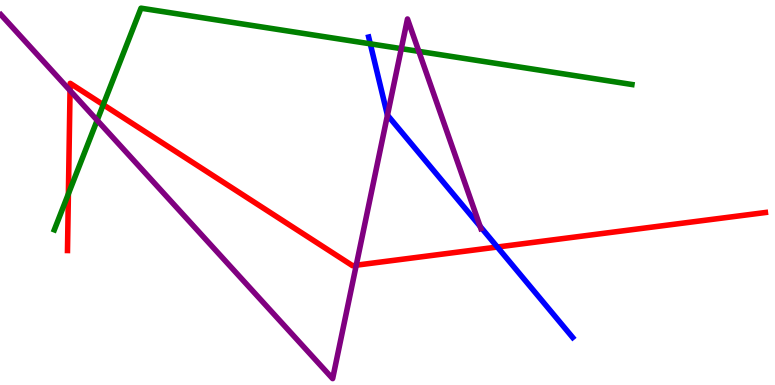[{'lines': ['blue', 'red'], 'intersections': [{'x': 6.42, 'y': 3.58}]}, {'lines': ['green', 'red'], 'intersections': [{'x': 0.882, 'y': 4.96}, {'x': 1.33, 'y': 7.28}]}, {'lines': ['purple', 'red'], 'intersections': [{'x': 0.904, 'y': 7.65}, {'x': 4.6, 'y': 3.11}]}, {'lines': ['blue', 'green'], 'intersections': [{'x': 4.78, 'y': 8.86}]}, {'lines': ['blue', 'purple'], 'intersections': [{'x': 5.0, 'y': 7.01}, {'x': 6.19, 'y': 4.12}]}, {'lines': ['green', 'purple'], 'intersections': [{'x': 1.25, 'y': 6.88}, {'x': 5.18, 'y': 8.74}, {'x': 5.4, 'y': 8.67}]}]